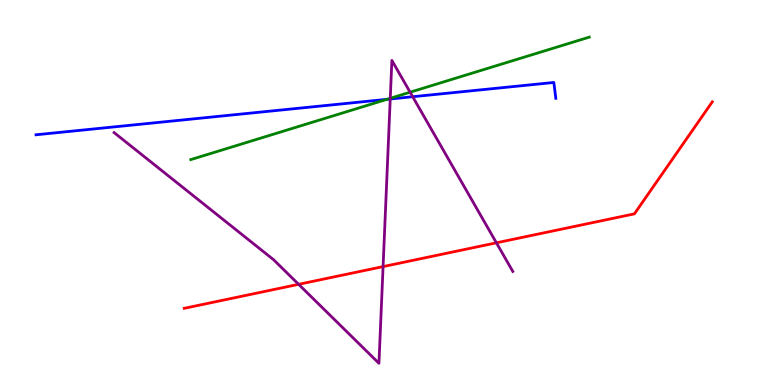[{'lines': ['blue', 'red'], 'intersections': []}, {'lines': ['green', 'red'], 'intersections': []}, {'lines': ['purple', 'red'], 'intersections': [{'x': 3.85, 'y': 2.61}, {'x': 4.94, 'y': 3.08}, {'x': 6.41, 'y': 3.69}]}, {'lines': ['blue', 'green'], 'intersections': [{'x': 4.99, 'y': 7.42}]}, {'lines': ['blue', 'purple'], 'intersections': [{'x': 5.04, 'y': 7.43}, {'x': 5.33, 'y': 7.49}]}, {'lines': ['green', 'purple'], 'intersections': [{'x': 5.04, 'y': 7.45}, {'x': 5.29, 'y': 7.6}]}]